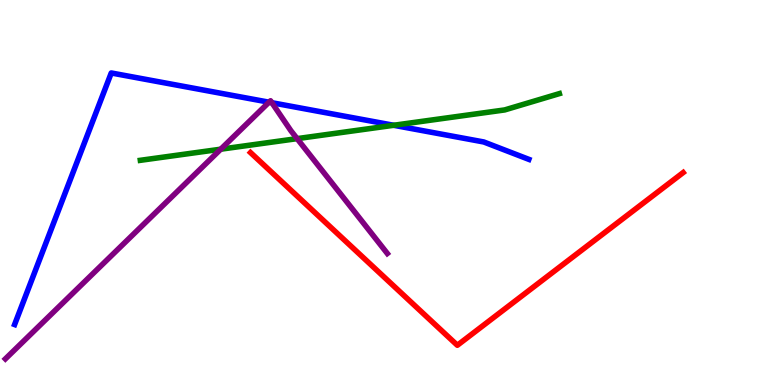[{'lines': ['blue', 'red'], 'intersections': []}, {'lines': ['green', 'red'], 'intersections': []}, {'lines': ['purple', 'red'], 'intersections': []}, {'lines': ['blue', 'green'], 'intersections': [{'x': 5.08, 'y': 6.75}]}, {'lines': ['blue', 'purple'], 'intersections': [{'x': 3.47, 'y': 7.35}, {'x': 3.51, 'y': 7.33}]}, {'lines': ['green', 'purple'], 'intersections': [{'x': 2.85, 'y': 6.12}, {'x': 3.83, 'y': 6.4}]}]